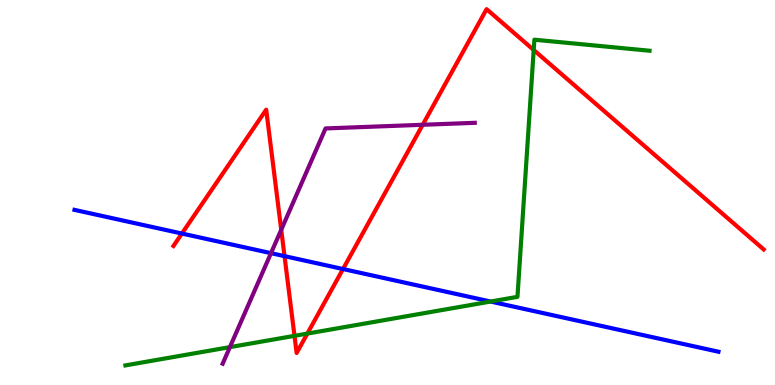[{'lines': ['blue', 'red'], 'intersections': [{'x': 2.35, 'y': 3.93}, {'x': 3.67, 'y': 3.35}, {'x': 4.43, 'y': 3.01}]}, {'lines': ['green', 'red'], 'intersections': [{'x': 3.8, 'y': 1.28}, {'x': 3.97, 'y': 1.34}, {'x': 6.89, 'y': 8.7}]}, {'lines': ['purple', 'red'], 'intersections': [{'x': 3.63, 'y': 4.03}, {'x': 5.45, 'y': 6.76}]}, {'lines': ['blue', 'green'], 'intersections': [{'x': 6.33, 'y': 2.17}]}, {'lines': ['blue', 'purple'], 'intersections': [{'x': 3.5, 'y': 3.42}]}, {'lines': ['green', 'purple'], 'intersections': [{'x': 2.97, 'y': 0.984}]}]